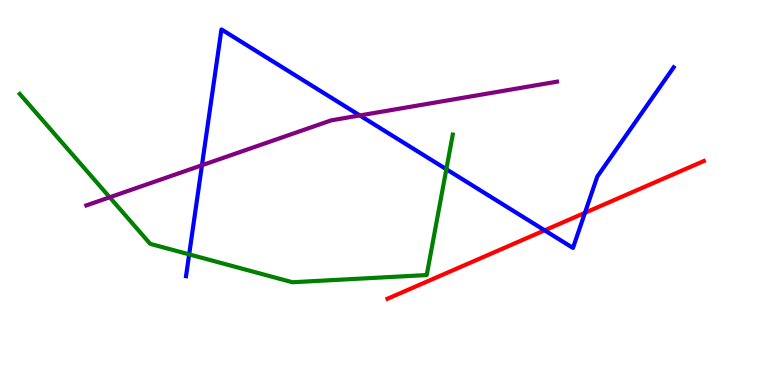[{'lines': ['blue', 'red'], 'intersections': [{'x': 7.03, 'y': 4.02}, {'x': 7.55, 'y': 4.47}]}, {'lines': ['green', 'red'], 'intersections': []}, {'lines': ['purple', 'red'], 'intersections': []}, {'lines': ['blue', 'green'], 'intersections': [{'x': 2.44, 'y': 3.39}, {'x': 5.76, 'y': 5.6}]}, {'lines': ['blue', 'purple'], 'intersections': [{'x': 2.61, 'y': 5.71}, {'x': 4.64, 'y': 7.0}]}, {'lines': ['green', 'purple'], 'intersections': [{'x': 1.42, 'y': 4.88}]}]